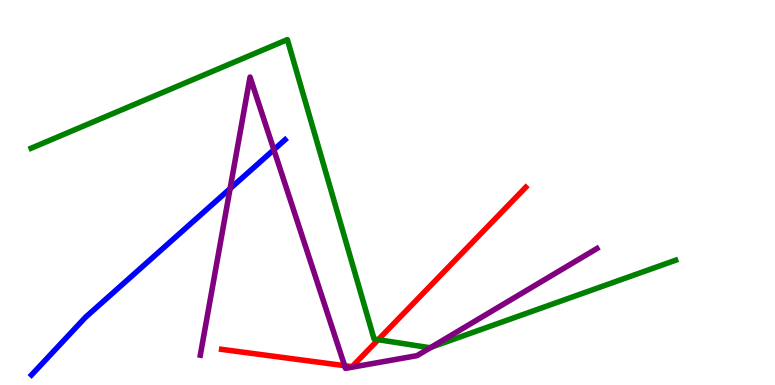[{'lines': ['blue', 'red'], 'intersections': []}, {'lines': ['green', 'red'], 'intersections': [{'x': 4.88, 'y': 1.18}]}, {'lines': ['purple', 'red'], 'intersections': [{'x': 4.45, 'y': 0.502}]}, {'lines': ['blue', 'green'], 'intersections': []}, {'lines': ['blue', 'purple'], 'intersections': [{'x': 2.97, 'y': 5.1}, {'x': 3.53, 'y': 6.11}]}, {'lines': ['green', 'purple'], 'intersections': [{'x': 5.56, 'y': 0.98}]}]